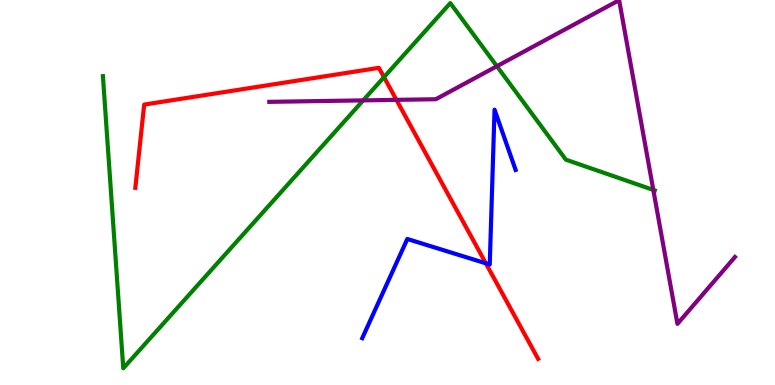[{'lines': ['blue', 'red'], 'intersections': [{'x': 6.27, 'y': 3.16}]}, {'lines': ['green', 'red'], 'intersections': [{'x': 4.95, 'y': 8.0}]}, {'lines': ['purple', 'red'], 'intersections': [{'x': 5.11, 'y': 7.41}]}, {'lines': ['blue', 'green'], 'intersections': []}, {'lines': ['blue', 'purple'], 'intersections': []}, {'lines': ['green', 'purple'], 'intersections': [{'x': 4.69, 'y': 7.39}, {'x': 6.41, 'y': 8.28}, {'x': 8.43, 'y': 5.07}]}]